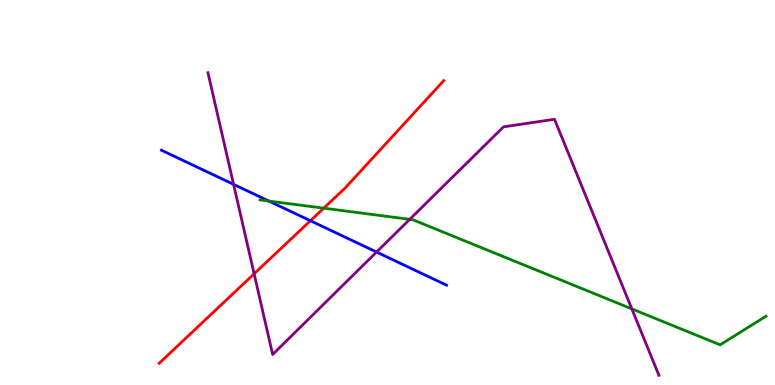[{'lines': ['blue', 'red'], 'intersections': [{'x': 4.01, 'y': 4.27}]}, {'lines': ['green', 'red'], 'intersections': [{'x': 4.18, 'y': 4.59}]}, {'lines': ['purple', 'red'], 'intersections': [{'x': 3.28, 'y': 2.89}]}, {'lines': ['blue', 'green'], 'intersections': [{'x': 3.47, 'y': 4.78}]}, {'lines': ['blue', 'purple'], 'intersections': [{'x': 3.01, 'y': 5.21}, {'x': 4.86, 'y': 3.45}]}, {'lines': ['green', 'purple'], 'intersections': [{'x': 5.29, 'y': 4.3}, {'x': 8.15, 'y': 1.98}]}]